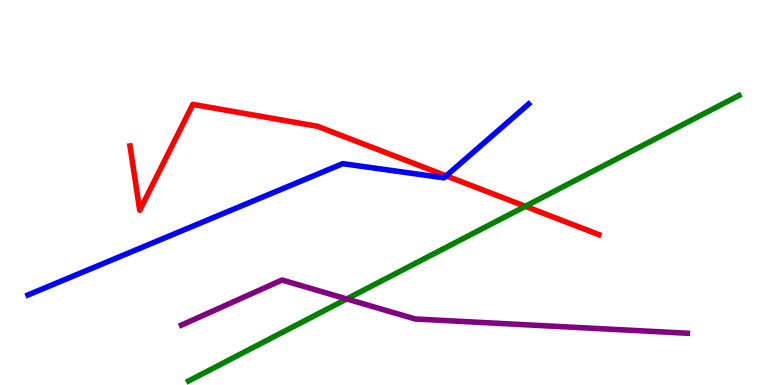[{'lines': ['blue', 'red'], 'intersections': [{'x': 5.76, 'y': 5.43}]}, {'lines': ['green', 'red'], 'intersections': [{'x': 6.78, 'y': 4.64}]}, {'lines': ['purple', 'red'], 'intersections': []}, {'lines': ['blue', 'green'], 'intersections': []}, {'lines': ['blue', 'purple'], 'intersections': []}, {'lines': ['green', 'purple'], 'intersections': [{'x': 4.47, 'y': 2.23}]}]